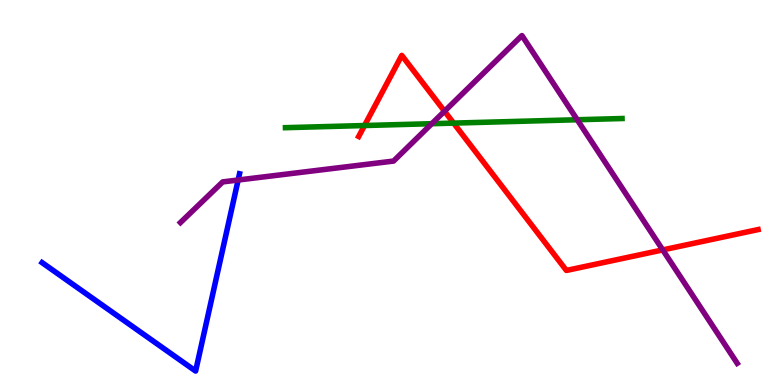[{'lines': ['blue', 'red'], 'intersections': []}, {'lines': ['green', 'red'], 'intersections': [{'x': 4.7, 'y': 6.74}, {'x': 5.85, 'y': 6.8}]}, {'lines': ['purple', 'red'], 'intersections': [{'x': 5.74, 'y': 7.11}, {'x': 8.55, 'y': 3.51}]}, {'lines': ['blue', 'green'], 'intersections': []}, {'lines': ['blue', 'purple'], 'intersections': [{'x': 3.07, 'y': 5.32}]}, {'lines': ['green', 'purple'], 'intersections': [{'x': 5.57, 'y': 6.79}, {'x': 7.45, 'y': 6.89}]}]